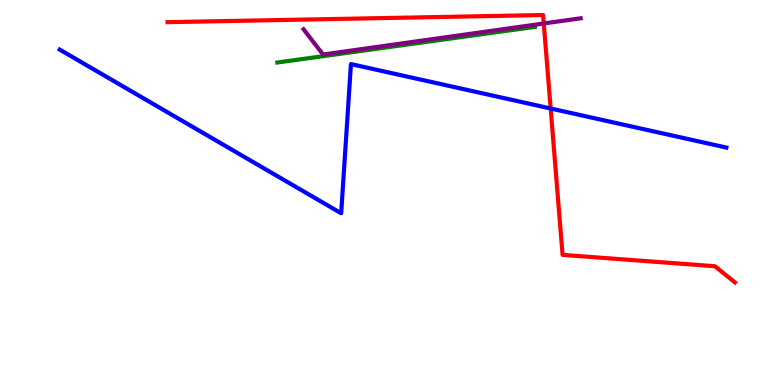[{'lines': ['blue', 'red'], 'intersections': [{'x': 7.11, 'y': 7.18}]}, {'lines': ['green', 'red'], 'intersections': []}, {'lines': ['purple', 'red'], 'intersections': [{'x': 7.02, 'y': 9.39}]}, {'lines': ['blue', 'green'], 'intersections': []}, {'lines': ['blue', 'purple'], 'intersections': []}, {'lines': ['green', 'purple'], 'intersections': []}]